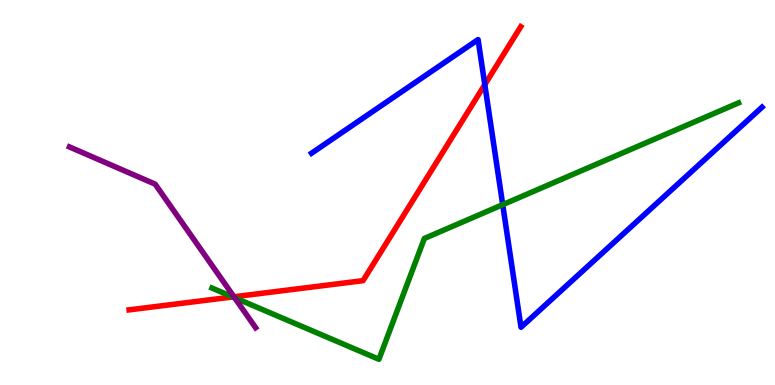[{'lines': ['blue', 'red'], 'intersections': [{'x': 6.26, 'y': 7.8}]}, {'lines': ['green', 'red'], 'intersections': [{'x': 3.0, 'y': 2.29}]}, {'lines': ['purple', 'red'], 'intersections': [{'x': 3.02, 'y': 2.29}]}, {'lines': ['blue', 'green'], 'intersections': [{'x': 6.49, 'y': 4.68}]}, {'lines': ['blue', 'purple'], 'intersections': []}, {'lines': ['green', 'purple'], 'intersections': [{'x': 3.03, 'y': 2.27}]}]